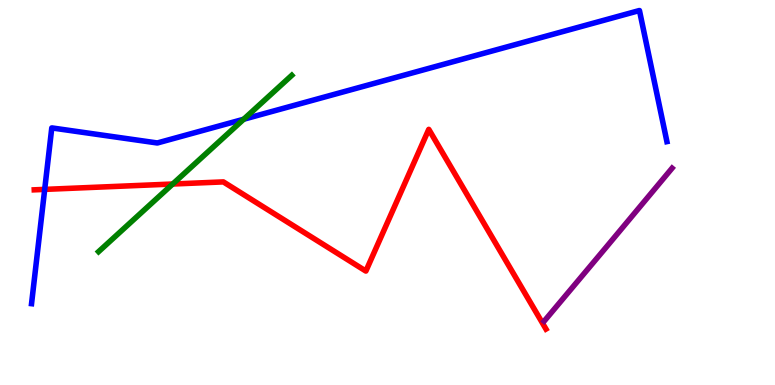[{'lines': ['blue', 'red'], 'intersections': [{'x': 0.577, 'y': 5.08}]}, {'lines': ['green', 'red'], 'intersections': [{'x': 2.23, 'y': 5.22}]}, {'lines': ['purple', 'red'], 'intersections': []}, {'lines': ['blue', 'green'], 'intersections': [{'x': 3.14, 'y': 6.9}]}, {'lines': ['blue', 'purple'], 'intersections': []}, {'lines': ['green', 'purple'], 'intersections': []}]